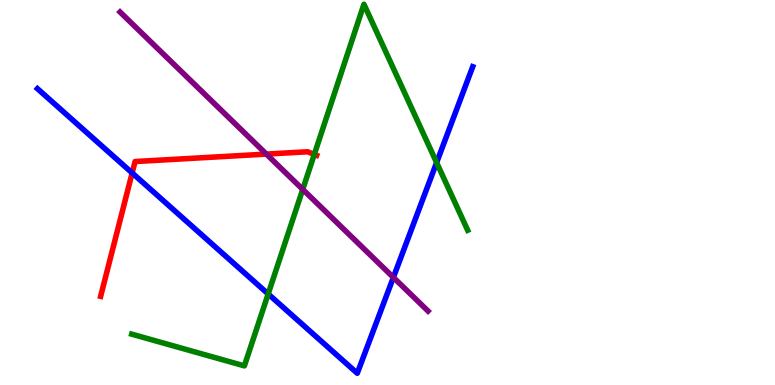[{'lines': ['blue', 'red'], 'intersections': [{'x': 1.71, 'y': 5.51}]}, {'lines': ['green', 'red'], 'intersections': [{'x': 4.06, 'y': 5.99}]}, {'lines': ['purple', 'red'], 'intersections': [{'x': 3.44, 'y': 6.0}]}, {'lines': ['blue', 'green'], 'intersections': [{'x': 3.46, 'y': 2.36}, {'x': 5.63, 'y': 5.78}]}, {'lines': ['blue', 'purple'], 'intersections': [{'x': 5.08, 'y': 2.79}]}, {'lines': ['green', 'purple'], 'intersections': [{'x': 3.91, 'y': 5.08}]}]